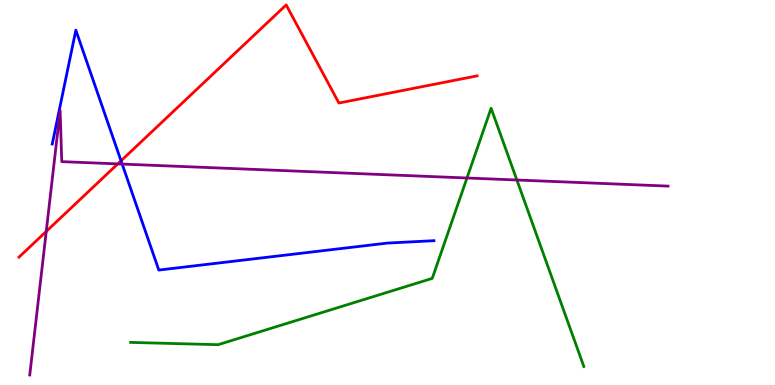[{'lines': ['blue', 'red'], 'intersections': [{'x': 1.56, 'y': 5.82}]}, {'lines': ['green', 'red'], 'intersections': []}, {'lines': ['purple', 'red'], 'intersections': [{'x': 0.597, 'y': 3.99}, {'x': 1.52, 'y': 5.74}]}, {'lines': ['blue', 'green'], 'intersections': []}, {'lines': ['blue', 'purple'], 'intersections': [{'x': 1.58, 'y': 5.74}]}, {'lines': ['green', 'purple'], 'intersections': [{'x': 6.03, 'y': 5.38}, {'x': 6.67, 'y': 5.32}]}]